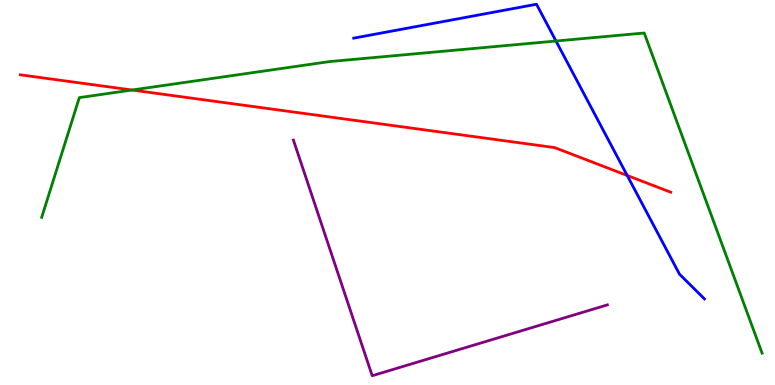[{'lines': ['blue', 'red'], 'intersections': [{'x': 8.09, 'y': 5.44}]}, {'lines': ['green', 'red'], 'intersections': [{'x': 1.7, 'y': 7.66}]}, {'lines': ['purple', 'red'], 'intersections': []}, {'lines': ['blue', 'green'], 'intersections': [{'x': 7.17, 'y': 8.93}]}, {'lines': ['blue', 'purple'], 'intersections': []}, {'lines': ['green', 'purple'], 'intersections': []}]